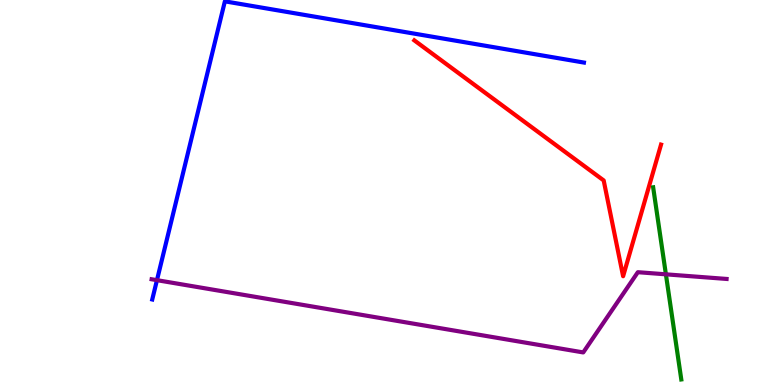[{'lines': ['blue', 'red'], 'intersections': []}, {'lines': ['green', 'red'], 'intersections': []}, {'lines': ['purple', 'red'], 'intersections': []}, {'lines': ['blue', 'green'], 'intersections': []}, {'lines': ['blue', 'purple'], 'intersections': [{'x': 2.03, 'y': 2.72}]}, {'lines': ['green', 'purple'], 'intersections': [{'x': 8.59, 'y': 2.87}]}]